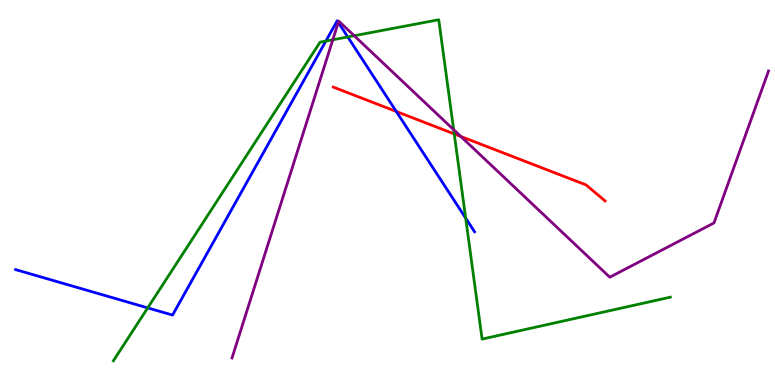[{'lines': ['blue', 'red'], 'intersections': [{'x': 5.11, 'y': 7.1}]}, {'lines': ['green', 'red'], 'intersections': [{'x': 5.86, 'y': 6.52}]}, {'lines': ['purple', 'red'], 'intersections': [{'x': 5.95, 'y': 6.46}]}, {'lines': ['blue', 'green'], 'intersections': [{'x': 1.91, 'y': 2.0}, {'x': 4.2, 'y': 8.93}, {'x': 4.49, 'y': 9.04}, {'x': 6.01, 'y': 4.34}]}, {'lines': ['blue', 'purple'], 'intersections': [{'x': 4.37, 'y': 9.42}]}, {'lines': ['green', 'purple'], 'intersections': [{'x': 4.29, 'y': 8.97}, {'x': 4.57, 'y': 9.07}, {'x': 5.85, 'y': 6.63}]}]